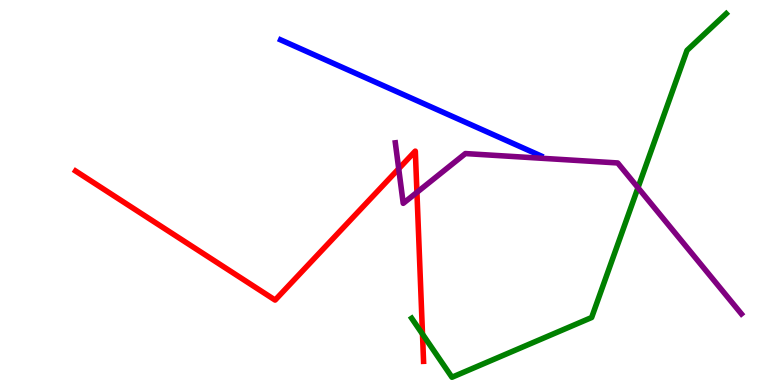[{'lines': ['blue', 'red'], 'intersections': []}, {'lines': ['green', 'red'], 'intersections': [{'x': 5.45, 'y': 1.32}]}, {'lines': ['purple', 'red'], 'intersections': [{'x': 5.14, 'y': 5.62}, {'x': 5.38, 'y': 5.0}]}, {'lines': ['blue', 'green'], 'intersections': []}, {'lines': ['blue', 'purple'], 'intersections': []}, {'lines': ['green', 'purple'], 'intersections': [{'x': 8.23, 'y': 5.12}]}]